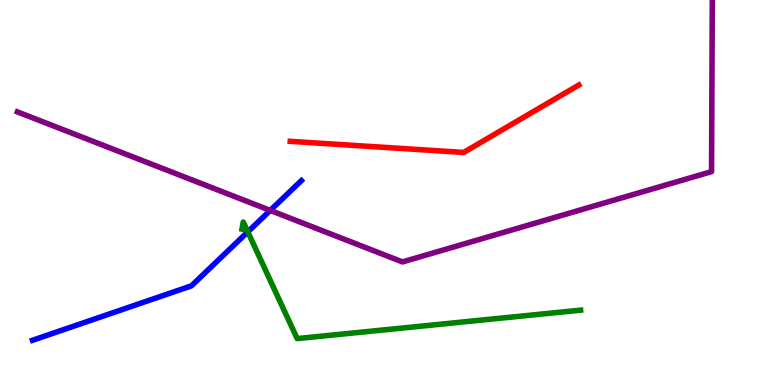[{'lines': ['blue', 'red'], 'intersections': []}, {'lines': ['green', 'red'], 'intersections': []}, {'lines': ['purple', 'red'], 'intersections': []}, {'lines': ['blue', 'green'], 'intersections': [{'x': 3.2, 'y': 3.98}]}, {'lines': ['blue', 'purple'], 'intersections': [{'x': 3.49, 'y': 4.53}]}, {'lines': ['green', 'purple'], 'intersections': []}]